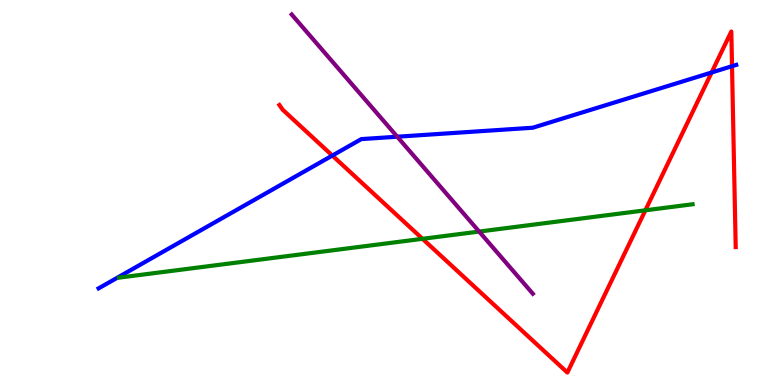[{'lines': ['blue', 'red'], 'intersections': [{'x': 4.29, 'y': 5.96}, {'x': 9.18, 'y': 8.12}, {'x': 9.45, 'y': 8.28}]}, {'lines': ['green', 'red'], 'intersections': [{'x': 5.45, 'y': 3.8}, {'x': 8.33, 'y': 4.54}]}, {'lines': ['purple', 'red'], 'intersections': []}, {'lines': ['blue', 'green'], 'intersections': []}, {'lines': ['blue', 'purple'], 'intersections': [{'x': 5.13, 'y': 6.45}]}, {'lines': ['green', 'purple'], 'intersections': [{'x': 6.18, 'y': 3.99}]}]